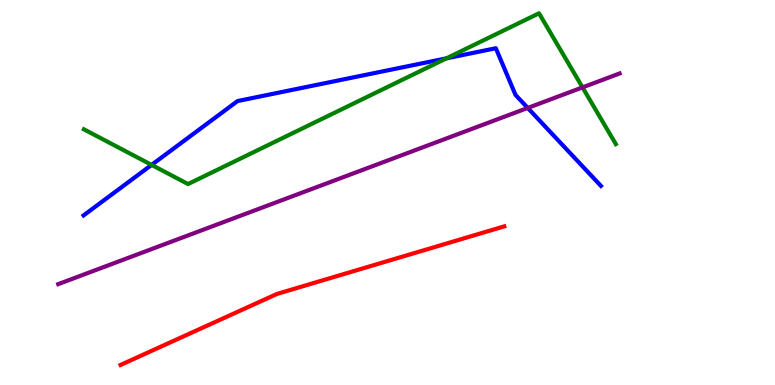[{'lines': ['blue', 'red'], 'intersections': []}, {'lines': ['green', 'red'], 'intersections': []}, {'lines': ['purple', 'red'], 'intersections': []}, {'lines': ['blue', 'green'], 'intersections': [{'x': 1.96, 'y': 5.72}, {'x': 5.76, 'y': 8.48}]}, {'lines': ['blue', 'purple'], 'intersections': [{'x': 6.81, 'y': 7.2}]}, {'lines': ['green', 'purple'], 'intersections': [{'x': 7.52, 'y': 7.73}]}]